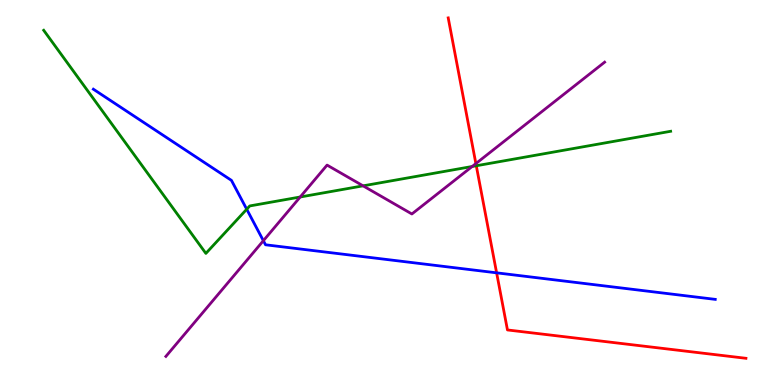[{'lines': ['blue', 'red'], 'intersections': [{'x': 6.41, 'y': 2.91}]}, {'lines': ['green', 'red'], 'intersections': [{'x': 6.15, 'y': 5.69}]}, {'lines': ['purple', 'red'], 'intersections': [{'x': 6.14, 'y': 5.75}]}, {'lines': ['blue', 'green'], 'intersections': [{'x': 3.18, 'y': 4.57}]}, {'lines': ['blue', 'purple'], 'intersections': [{'x': 3.4, 'y': 3.75}]}, {'lines': ['green', 'purple'], 'intersections': [{'x': 3.87, 'y': 4.88}, {'x': 4.68, 'y': 5.17}, {'x': 6.09, 'y': 5.68}]}]